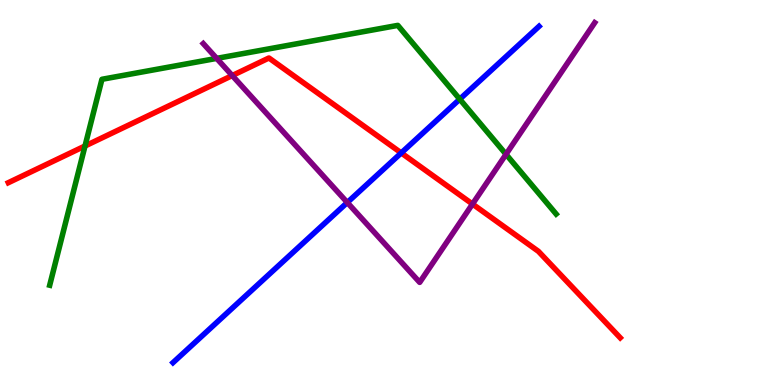[{'lines': ['blue', 'red'], 'intersections': [{'x': 5.18, 'y': 6.03}]}, {'lines': ['green', 'red'], 'intersections': [{'x': 1.1, 'y': 6.21}]}, {'lines': ['purple', 'red'], 'intersections': [{'x': 3.0, 'y': 8.04}, {'x': 6.1, 'y': 4.7}]}, {'lines': ['blue', 'green'], 'intersections': [{'x': 5.93, 'y': 7.42}]}, {'lines': ['blue', 'purple'], 'intersections': [{'x': 4.48, 'y': 4.74}]}, {'lines': ['green', 'purple'], 'intersections': [{'x': 2.8, 'y': 8.48}, {'x': 6.53, 'y': 5.99}]}]